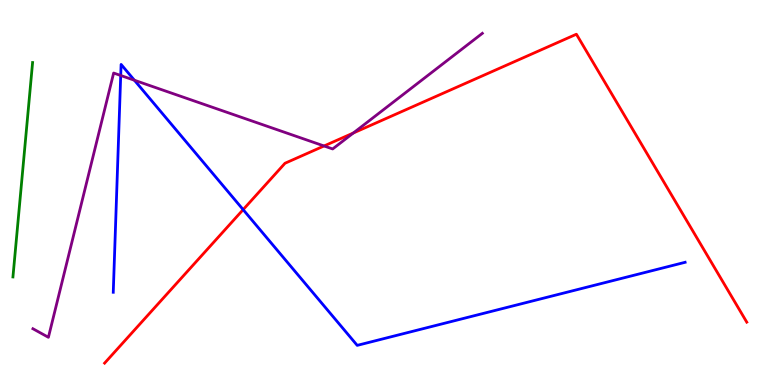[{'lines': ['blue', 'red'], 'intersections': [{'x': 3.14, 'y': 4.56}]}, {'lines': ['green', 'red'], 'intersections': []}, {'lines': ['purple', 'red'], 'intersections': [{'x': 4.18, 'y': 6.21}, {'x': 4.56, 'y': 6.55}]}, {'lines': ['blue', 'green'], 'intersections': []}, {'lines': ['blue', 'purple'], 'intersections': [{'x': 1.56, 'y': 8.04}, {'x': 1.73, 'y': 7.92}]}, {'lines': ['green', 'purple'], 'intersections': []}]